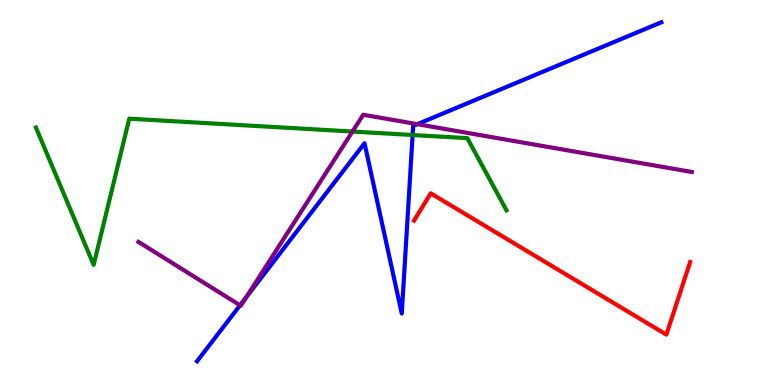[{'lines': ['blue', 'red'], 'intersections': []}, {'lines': ['green', 'red'], 'intersections': []}, {'lines': ['purple', 'red'], 'intersections': []}, {'lines': ['blue', 'green'], 'intersections': [{'x': 5.32, 'y': 6.49}]}, {'lines': ['blue', 'purple'], 'intersections': [{'x': 3.1, 'y': 2.07}, {'x': 3.18, 'y': 2.28}, {'x': 5.39, 'y': 6.77}]}, {'lines': ['green', 'purple'], 'intersections': [{'x': 4.55, 'y': 6.58}]}]